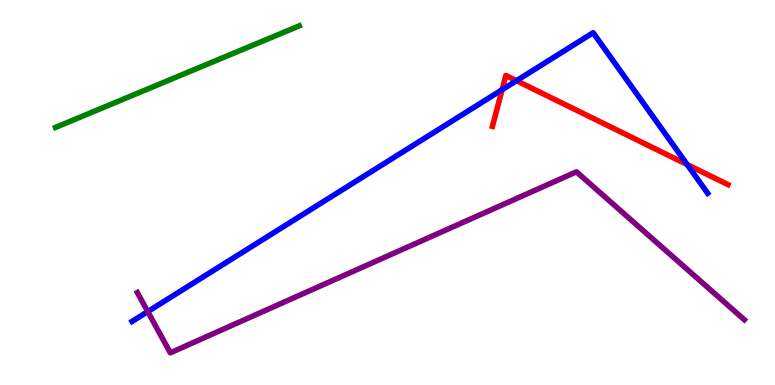[{'lines': ['blue', 'red'], 'intersections': [{'x': 6.48, 'y': 7.67}, {'x': 6.66, 'y': 7.9}, {'x': 8.87, 'y': 5.72}]}, {'lines': ['green', 'red'], 'intersections': []}, {'lines': ['purple', 'red'], 'intersections': []}, {'lines': ['blue', 'green'], 'intersections': []}, {'lines': ['blue', 'purple'], 'intersections': [{'x': 1.91, 'y': 1.91}]}, {'lines': ['green', 'purple'], 'intersections': []}]